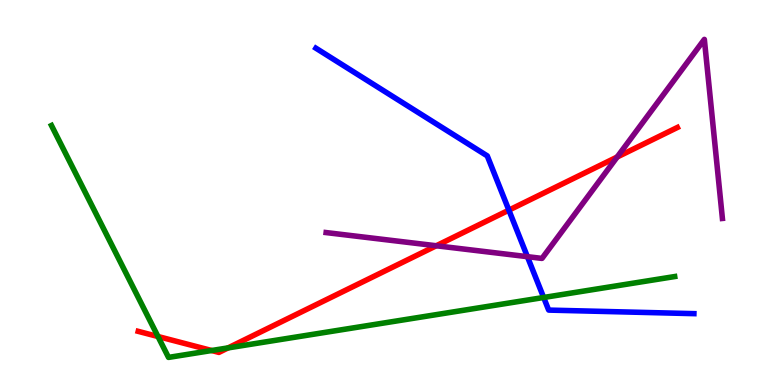[{'lines': ['blue', 'red'], 'intersections': [{'x': 6.57, 'y': 4.54}]}, {'lines': ['green', 'red'], 'intersections': [{'x': 2.04, 'y': 1.26}, {'x': 2.73, 'y': 0.896}, {'x': 2.94, 'y': 0.964}]}, {'lines': ['purple', 'red'], 'intersections': [{'x': 5.63, 'y': 3.62}, {'x': 7.96, 'y': 5.92}]}, {'lines': ['blue', 'green'], 'intersections': [{'x': 7.01, 'y': 2.27}]}, {'lines': ['blue', 'purple'], 'intersections': [{'x': 6.81, 'y': 3.33}]}, {'lines': ['green', 'purple'], 'intersections': []}]